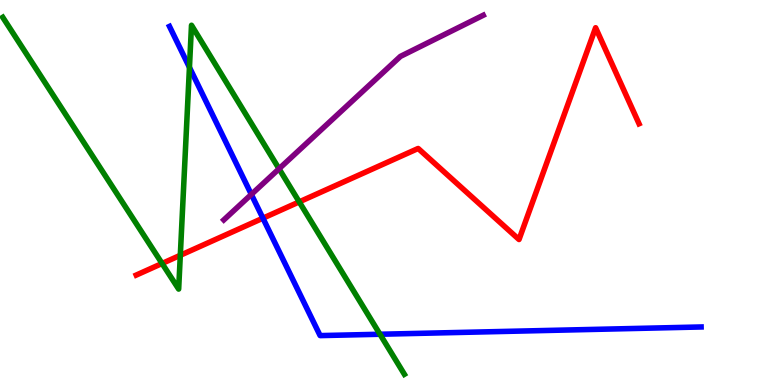[{'lines': ['blue', 'red'], 'intersections': [{'x': 3.39, 'y': 4.33}]}, {'lines': ['green', 'red'], 'intersections': [{'x': 2.09, 'y': 3.16}, {'x': 2.33, 'y': 3.37}, {'x': 3.86, 'y': 4.76}]}, {'lines': ['purple', 'red'], 'intersections': []}, {'lines': ['blue', 'green'], 'intersections': [{'x': 2.44, 'y': 8.25}, {'x': 4.9, 'y': 1.32}]}, {'lines': ['blue', 'purple'], 'intersections': [{'x': 3.24, 'y': 4.95}]}, {'lines': ['green', 'purple'], 'intersections': [{'x': 3.6, 'y': 5.62}]}]